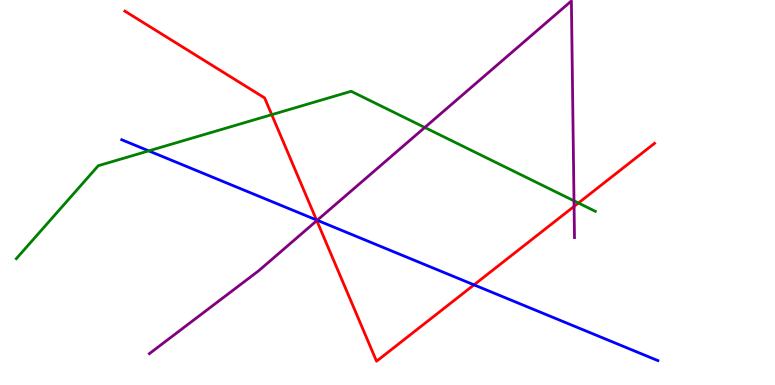[{'lines': ['blue', 'red'], 'intersections': [{'x': 4.08, 'y': 4.29}, {'x': 6.12, 'y': 2.6}]}, {'lines': ['green', 'red'], 'intersections': [{'x': 3.51, 'y': 7.02}, {'x': 7.46, 'y': 4.73}]}, {'lines': ['purple', 'red'], 'intersections': [{'x': 4.09, 'y': 4.27}, {'x': 7.41, 'y': 4.64}]}, {'lines': ['blue', 'green'], 'intersections': [{'x': 1.92, 'y': 6.08}]}, {'lines': ['blue', 'purple'], 'intersections': [{'x': 4.09, 'y': 4.28}]}, {'lines': ['green', 'purple'], 'intersections': [{'x': 5.48, 'y': 6.69}, {'x': 7.41, 'y': 4.78}]}]